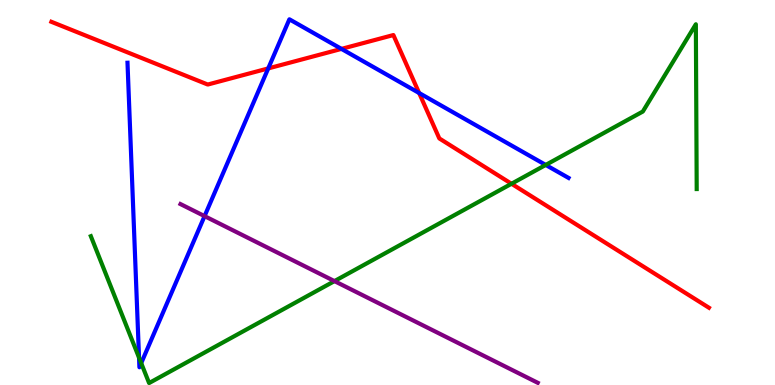[{'lines': ['blue', 'red'], 'intersections': [{'x': 3.46, 'y': 8.22}, {'x': 4.41, 'y': 8.73}, {'x': 5.41, 'y': 7.58}]}, {'lines': ['green', 'red'], 'intersections': [{'x': 6.6, 'y': 5.23}]}, {'lines': ['purple', 'red'], 'intersections': []}, {'lines': ['blue', 'green'], 'intersections': [{'x': 1.79, 'y': 0.71}, {'x': 1.82, 'y': 0.568}, {'x': 7.04, 'y': 5.72}]}, {'lines': ['blue', 'purple'], 'intersections': [{'x': 2.64, 'y': 4.39}]}, {'lines': ['green', 'purple'], 'intersections': [{'x': 4.32, 'y': 2.7}]}]